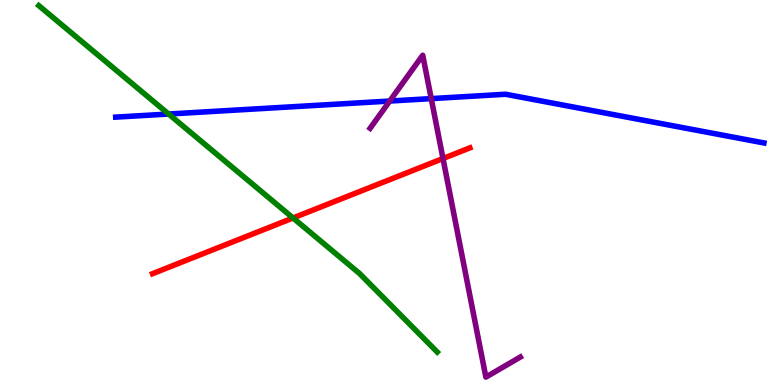[{'lines': ['blue', 'red'], 'intersections': []}, {'lines': ['green', 'red'], 'intersections': [{'x': 3.78, 'y': 4.34}]}, {'lines': ['purple', 'red'], 'intersections': [{'x': 5.72, 'y': 5.88}]}, {'lines': ['blue', 'green'], 'intersections': [{'x': 2.18, 'y': 7.04}]}, {'lines': ['blue', 'purple'], 'intersections': [{'x': 5.03, 'y': 7.38}, {'x': 5.56, 'y': 7.44}]}, {'lines': ['green', 'purple'], 'intersections': []}]